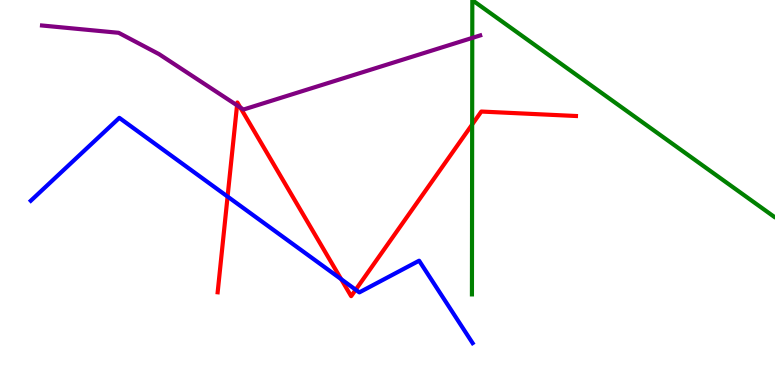[{'lines': ['blue', 'red'], 'intersections': [{'x': 2.94, 'y': 4.89}, {'x': 4.4, 'y': 2.75}, {'x': 4.59, 'y': 2.47}]}, {'lines': ['green', 'red'], 'intersections': [{'x': 6.09, 'y': 6.77}]}, {'lines': ['purple', 'red'], 'intersections': [{'x': 3.06, 'y': 7.26}, {'x': 3.1, 'y': 7.21}]}, {'lines': ['blue', 'green'], 'intersections': []}, {'lines': ['blue', 'purple'], 'intersections': []}, {'lines': ['green', 'purple'], 'intersections': [{'x': 6.09, 'y': 9.02}]}]